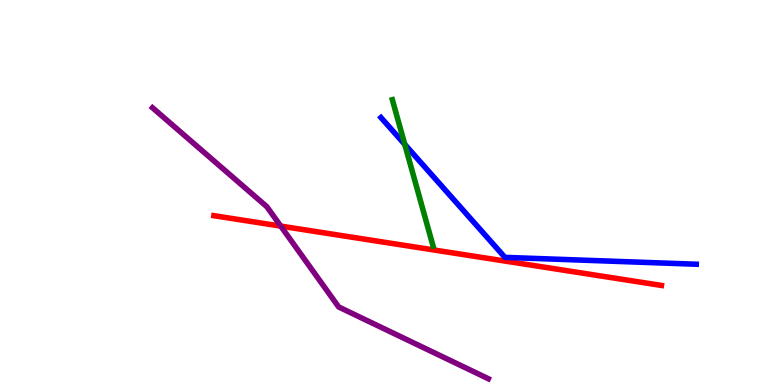[{'lines': ['blue', 'red'], 'intersections': []}, {'lines': ['green', 'red'], 'intersections': []}, {'lines': ['purple', 'red'], 'intersections': [{'x': 3.62, 'y': 4.13}]}, {'lines': ['blue', 'green'], 'intersections': [{'x': 5.22, 'y': 6.25}]}, {'lines': ['blue', 'purple'], 'intersections': []}, {'lines': ['green', 'purple'], 'intersections': []}]